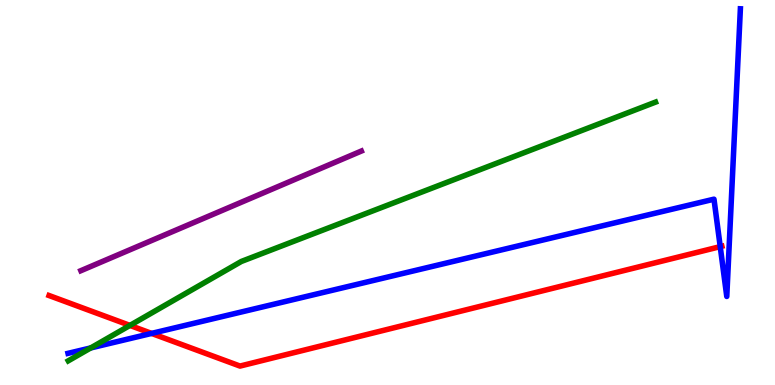[{'lines': ['blue', 'red'], 'intersections': [{'x': 1.96, 'y': 1.34}, {'x': 9.29, 'y': 3.59}]}, {'lines': ['green', 'red'], 'intersections': [{'x': 1.68, 'y': 1.55}]}, {'lines': ['purple', 'red'], 'intersections': []}, {'lines': ['blue', 'green'], 'intersections': [{'x': 1.17, 'y': 0.963}]}, {'lines': ['blue', 'purple'], 'intersections': []}, {'lines': ['green', 'purple'], 'intersections': []}]